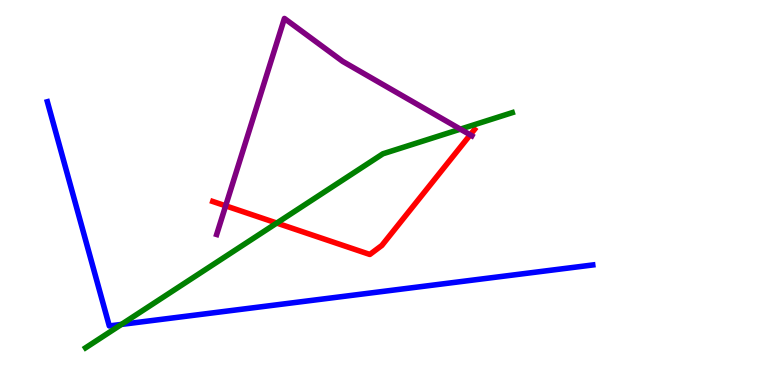[{'lines': ['blue', 'red'], 'intersections': []}, {'lines': ['green', 'red'], 'intersections': [{'x': 3.57, 'y': 4.21}]}, {'lines': ['purple', 'red'], 'intersections': [{'x': 2.91, 'y': 4.65}, {'x': 6.07, 'y': 6.5}]}, {'lines': ['blue', 'green'], 'intersections': [{'x': 1.57, 'y': 1.57}]}, {'lines': ['blue', 'purple'], 'intersections': []}, {'lines': ['green', 'purple'], 'intersections': [{'x': 5.94, 'y': 6.65}]}]